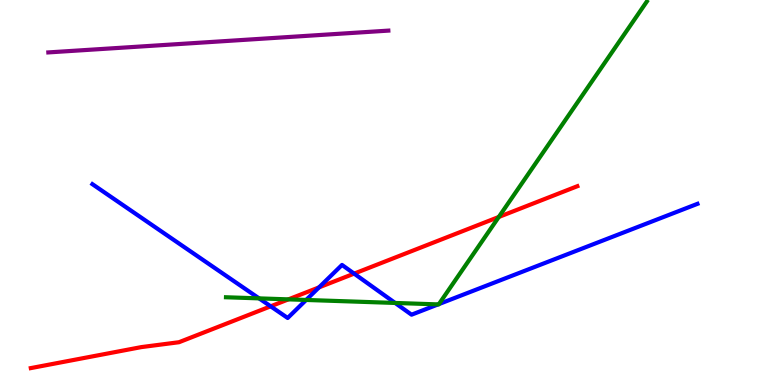[{'lines': ['blue', 'red'], 'intersections': [{'x': 3.49, 'y': 2.04}, {'x': 4.12, 'y': 2.54}, {'x': 4.57, 'y': 2.89}]}, {'lines': ['green', 'red'], 'intersections': [{'x': 3.72, 'y': 2.22}, {'x': 6.44, 'y': 4.36}]}, {'lines': ['purple', 'red'], 'intersections': []}, {'lines': ['blue', 'green'], 'intersections': [{'x': 3.34, 'y': 2.25}, {'x': 3.95, 'y': 2.21}, {'x': 5.1, 'y': 2.13}, {'x': 5.65, 'y': 2.09}, {'x': 5.66, 'y': 2.1}]}, {'lines': ['blue', 'purple'], 'intersections': []}, {'lines': ['green', 'purple'], 'intersections': []}]